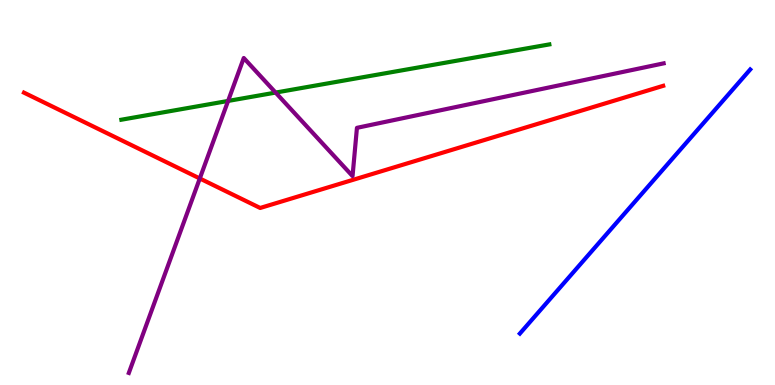[{'lines': ['blue', 'red'], 'intersections': []}, {'lines': ['green', 'red'], 'intersections': []}, {'lines': ['purple', 'red'], 'intersections': [{'x': 2.58, 'y': 5.36}]}, {'lines': ['blue', 'green'], 'intersections': []}, {'lines': ['blue', 'purple'], 'intersections': []}, {'lines': ['green', 'purple'], 'intersections': [{'x': 2.94, 'y': 7.38}, {'x': 3.56, 'y': 7.6}]}]